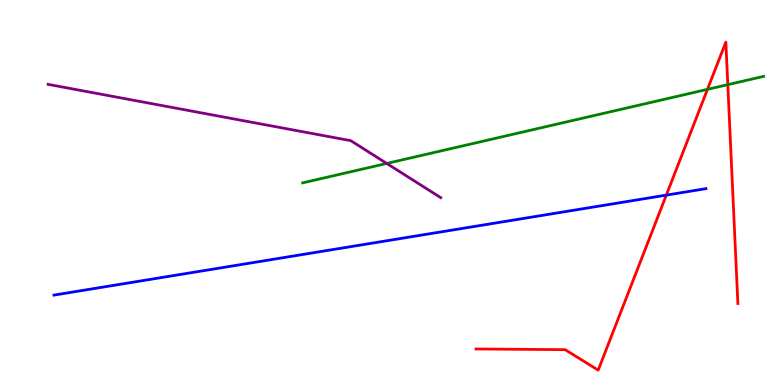[{'lines': ['blue', 'red'], 'intersections': [{'x': 8.6, 'y': 4.93}]}, {'lines': ['green', 'red'], 'intersections': [{'x': 9.13, 'y': 7.68}, {'x': 9.39, 'y': 7.8}]}, {'lines': ['purple', 'red'], 'intersections': []}, {'lines': ['blue', 'green'], 'intersections': []}, {'lines': ['blue', 'purple'], 'intersections': []}, {'lines': ['green', 'purple'], 'intersections': [{'x': 4.99, 'y': 5.75}]}]